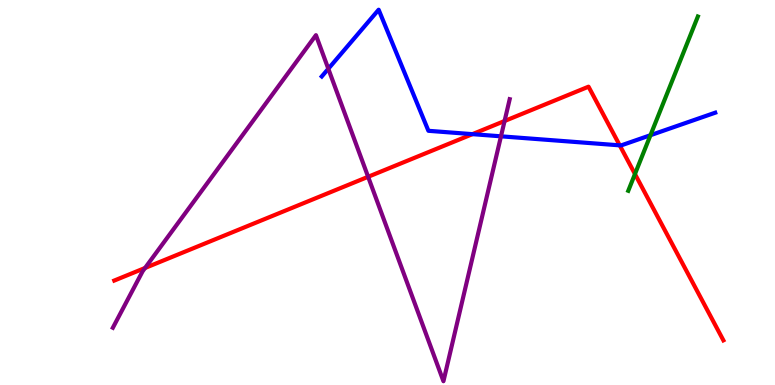[{'lines': ['blue', 'red'], 'intersections': [{'x': 6.1, 'y': 6.52}, {'x': 8.0, 'y': 6.22}]}, {'lines': ['green', 'red'], 'intersections': [{'x': 8.19, 'y': 5.48}]}, {'lines': ['purple', 'red'], 'intersections': [{'x': 1.87, 'y': 3.04}, {'x': 4.75, 'y': 5.41}, {'x': 6.51, 'y': 6.86}]}, {'lines': ['blue', 'green'], 'intersections': [{'x': 8.39, 'y': 6.49}]}, {'lines': ['blue', 'purple'], 'intersections': [{'x': 4.24, 'y': 8.21}, {'x': 6.46, 'y': 6.46}]}, {'lines': ['green', 'purple'], 'intersections': []}]